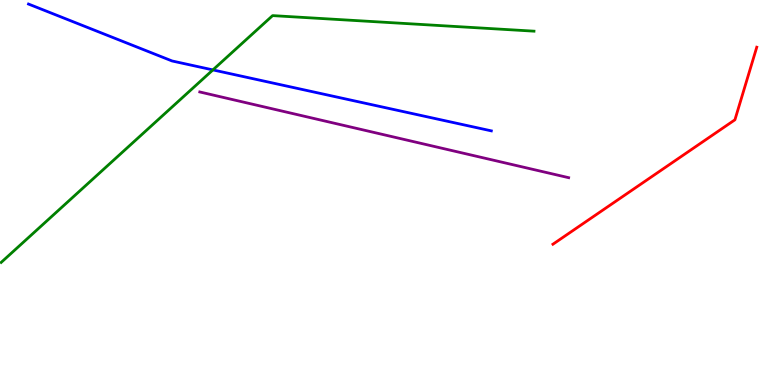[{'lines': ['blue', 'red'], 'intersections': []}, {'lines': ['green', 'red'], 'intersections': []}, {'lines': ['purple', 'red'], 'intersections': []}, {'lines': ['blue', 'green'], 'intersections': [{'x': 2.75, 'y': 8.18}]}, {'lines': ['blue', 'purple'], 'intersections': []}, {'lines': ['green', 'purple'], 'intersections': []}]